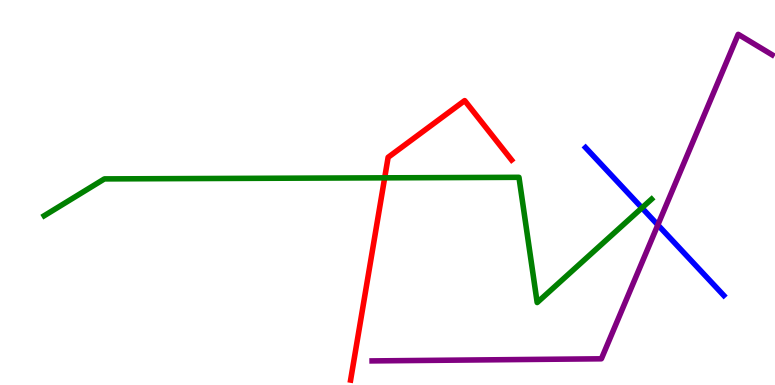[{'lines': ['blue', 'red'], 'intersections': []}, {'lines': ['green', 'red'], 'intersections': [{'x': 4.96, 'y': 5.38}]}, {'lines': ['purple', 'red'], 'intersections': []}, {'lines': ['blue', 'green'], 'intersections': [{'x': 8.28, 'y': 4.6}]}, {'lines': ['blue', 'purple'], 'intersections': [{'x': 8.49, 'y': 4.16}]}, {'lines': ['green', 'purple'], 'intersections': []}]